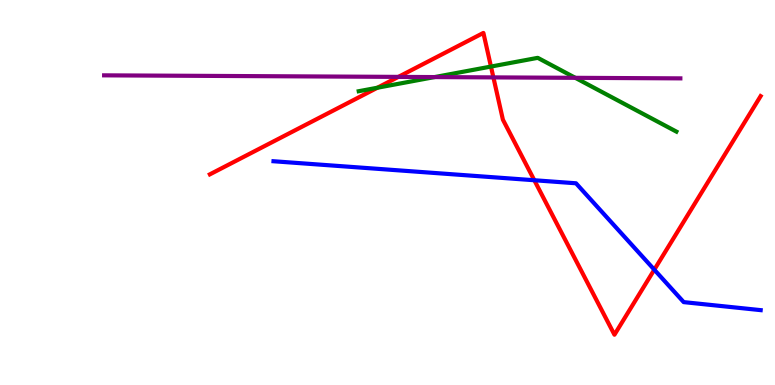[{'lines': ['blue', 'red'], 'intersections': [{'x': 6.89, 'y': 5.32}, {'x': 8.44, 'y': 3.0}]}, {'lines': ['green', 'red'], 'intersections': [{'x': 4.87, 'y': 7.72}, {'x': 6.33, 'y': 8.27}]}, {'lines': ['purple', 'red'], 'intersections': [{'x': 5.14, 'y': 8.0}, {'x': 6.37, 'y': 7.99}]}, {'lines': ['blue', 'green'], 'intersections': []}, {'lines': ['blue', 'purple'], 'intersections': []}, {'lines': ['green', 'purple'], 'intersections': [{'x': 5.61, 'y': 8.0}, {'x': 7.42, 'y': 7.98}]}]